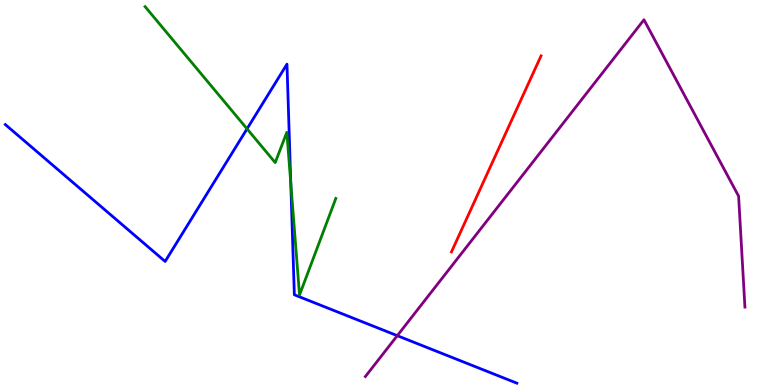[{'lines': ['blue', 'red'], 'intersections': []}, {'lines': ['green', 'red'], 'intersections': []}, {'lines': ['purple', 'red'], 'intersections': []}, {'lines': ['blue', 'green'], 'intersections': [{'x': 3.19, 'y': 6.65}, {'x': 3.75, 'y': 5.25}]}, {'lines': ['blue', 'purple'], 'intersections': [{'x': 5.13, 'y': 1.28}]}, {'lines': ['green', 'purple'], 'intersections': []}]